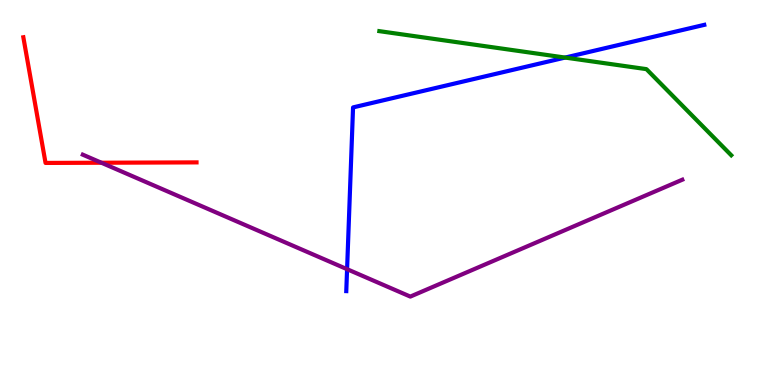[{'lines': ['blue', 'red'], 'intersections': []}, {'lines': ['green', 'red'], 'intersections': []}, {'lines': ['purple', 'red'], 'intersections': [{'x': 1.31, 'y': 5.77}]}, {'lines': ['blue', 'green'], 'intersections': [{'x': 7.29, 'y': 8.5}]}, {'lines': ['blue', 'purple'], 'intersections': [{'x': 4.48, 'y': 3.01}]}, {'lines': ['green', 'purple'], 'intersections': []}]